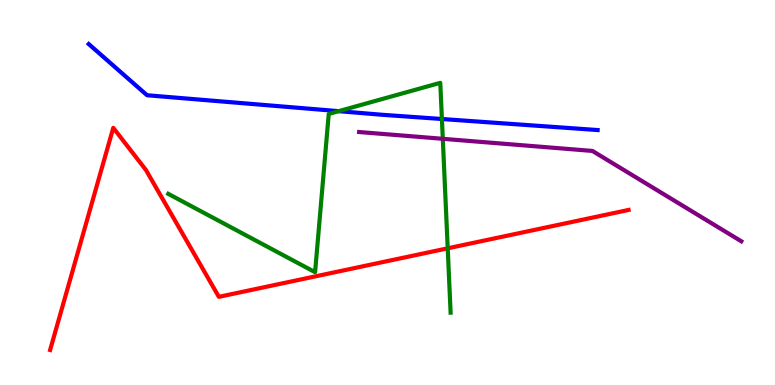[{'lines': ['blue', 'red'], 'intersections': []}, {'lines': ['green', 'red'], 'intersections': [{'x': 5.78, 'y': 3.55}]}, {'lines': ['purple', 'red'], 'intersections': []}, {'lines': ['blue', 'green'], 'intersections': [{'x': 4.37, 'y': 7.11}, {'x': 5.7, 'y': 6.91}]}, {'lines': ['blue', 'purple'], 'intersections': []}, {'lines': ['green', 'purple'], 'intersections': [{'x': 5.71, 'y': 6.39}]}]